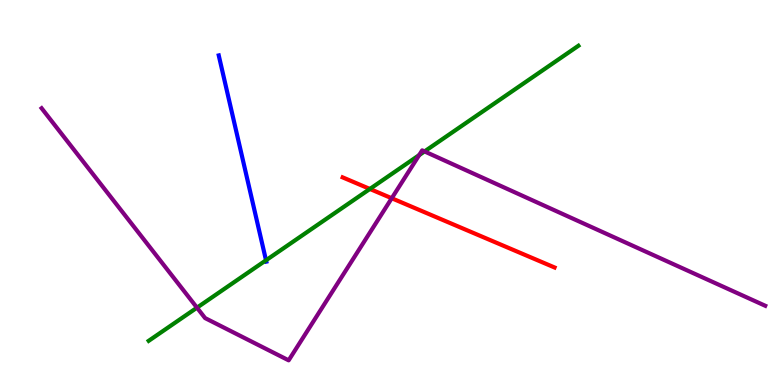[{'lines': ['blue', 'red'], 'intersections': []}, {'lines': ['green', 'red'], 'intersections': [{'x': 4.77, 'y': 5.09}]}, {'lines': ['purple', 'red'], 'intersections': [{'x': 5.05, 'y': 4.85}]}, {'lines': ['blue', 'green'], 'intersections': [{'x': 3.43, 'y': 3.24}]}, {'lines': ['blue', 'purple'], 'intersections': []}, {'lines': ['green', 'purple'], 'intersections': [{'x': 2.54, 'y': 2.01}, {'x': 5.41, 'y': 5.97}, {'x': 5.48, 'y': 6.07}]}]